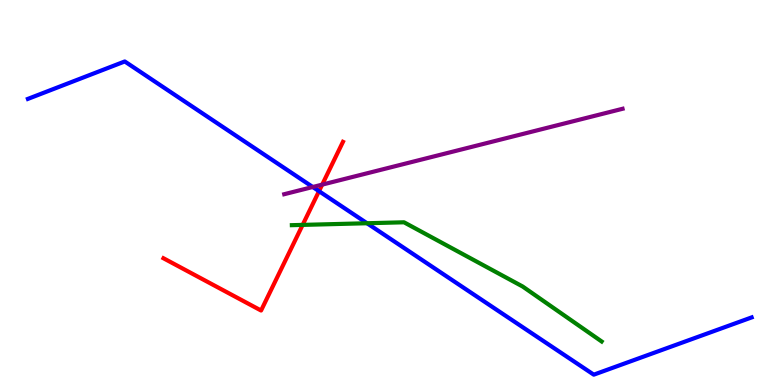[{'lines': ['blue', 'red'], 'intersections': [{'x': 4.12, 'y': 5.03}]}, {'lines': ['green', 'red'], 'intersections': [{'x': 3.91, 'y': 4.16}]}, {'lines': ['purple', 'red'], 'intersections': [{'x': 4.16, 'y': 5.2}]}, {'lines': ['blue', 'green'], 'intersections': [{'x': 4.74, 'y': 4.2}]}, {'lines': ['blue', 'purple'], 'intersections': [{'x': 4.04, 'y': 5.14}]}, {'lines': ['green', 'purple'], 'intersections': []}]